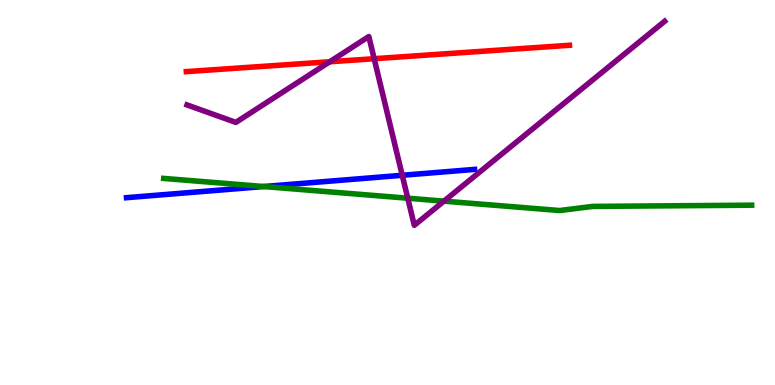[{'lines': ['blue', 'red'], 'intersections': []}, {'lines': ['green', 'red'], 'intersections': []}, {'lines': ['purple', 'red'], 'intersections': [{'x': 4.25, 'y': 8.4}, {'x': 4.83, 'y': 8.48}]}, {'lines': ['blue', 'green'], 'intersections': [{'x': 3.4, 'y': 5.16}]}, {'lines': ['blue', 'purple'], 'intersections': [{'x': 5.19, 'y': 5.45}]}, {'lines': ['green', 'purple'], 'intersections': [{'x': 5.26, 'y': 4.85}, {'x': 5.73, 'y': 4.78}]}]